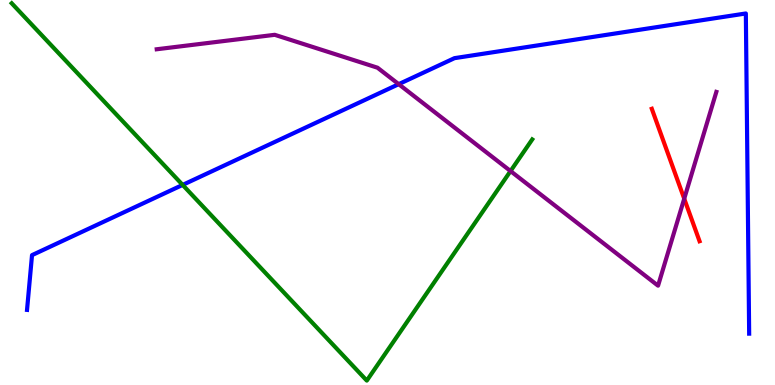[{'lines': ['blue', 'red'], 'intersections': []}, {'lines': ['green', 'red'], 'intersections': []}, {'lines': ['purple', 'red'], 'intersections': [{'x': 8.83, 'y': 4.84}]}, {'lines': ['blue', 'green'], 'intersections': [{'x': 2.36, 'y': 5.2}]}, {'lines': ['blue', 'purple'], 'intersections': [{'x': 5.14, 'y': 7.81}]}, {'lines': ['green', 'purple'], 'intersections': [{'x': 6.59, 'y': 5.56}]}]